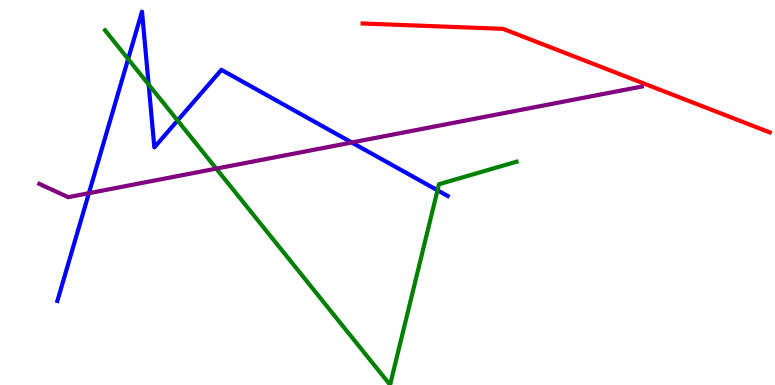[{'lines': ['blue', 'red'], 'intersections': []}, {'lines': ['green', 'red'], 'intersections': []}, {'lines': ['purple', 'red'], 'intersections': []}, {'lines': ['blue', 'green'], 'intersections': [{'x': 1.65, 'y': 8.47}, {'x': 1.92, 'y': 7.81}, {'x': 2.29, 'y': 6.87}, {'x': 5.65, 'y': 5.06}]}, {'lines': ['blue', 'purple'], 'intersections': [{'x': 1.15, 'y': 4.98}, {'x': 4.54, 'y': 6.3}]}, {'lines': ['green', 'purple'], 'intersections': [{'x': 2.79, 'y': 5.62}]}]